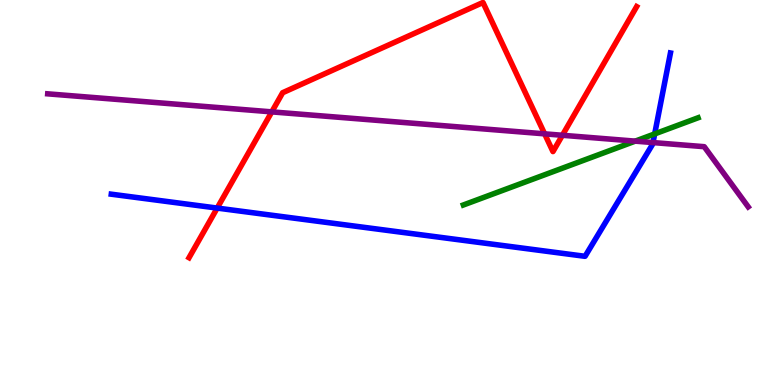[{'lines': ['blue', 'red'], 'intersections': [{'x': 2.8, 'y': 4.6}]}, {'lines': ['green', 'red'], 'intersections': []}, {'lines': ['purple', 'red'], 'intersections': [{'x': 3.51, 'y': 7.09}, {'x': 7.03, 'y': 6.52}, {'x': 7.26, 'y': 6.49}]}, {'lines': ['blue', 'green'], 'intersections': [{'x': 8.45, 'y': 6.52}]}, {'lines': ['blue', 'purple'], 'intersections': [{'x': 8.43, 'y': 6.3}]}, {'lines': ['green', 'purple'], 'intersections': [{'x': 8.2, 'y': 6.33}]}]